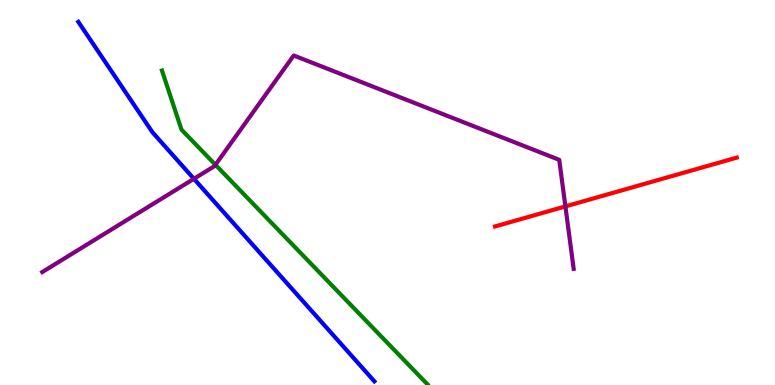[{'lines': ['blue', 'red'], 'intersections': []}, {'lines': ['green', 'red'], 'intersections': []}, {'lines': ['purple', 'red'], 'intersections': [{'x': 7.3, 'y': 4.64}]}, {'lines': ['blue', 'green'], 'intersections': []}, {'lines': ['blue', 'purple'], 'intersections': [{'x': 2.5, 'y': 5.36}]}, {'lines': ['green', 'purple'], 'intersections': [{'x': 2.78, 'y': 5.72}]}]